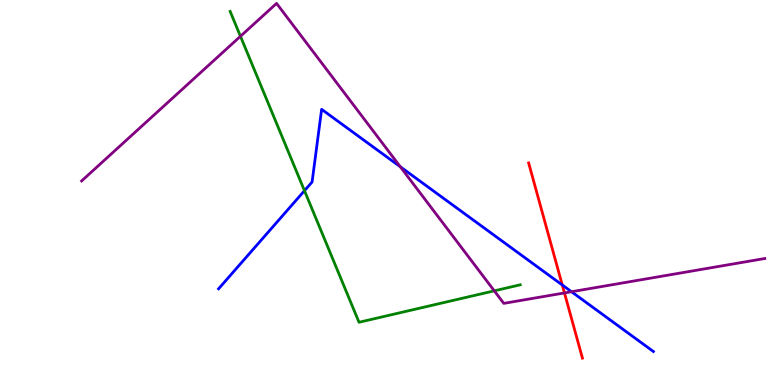[{'lines': ['blue', 'red'], 'intersections': [{'x': 7.26, 'y': 2.6}]}, {'lines': ['green', 'red'], 'intersections': []}, {'lines': ['purple', 'red'], 'intersections': [{'x': 7.28, 'y': 2.39}]}, {'lines': ['blue', 'green'], 'intersections': [{'x': 3.93, 'y': 5.05}]}, {'lines': ['blue', 'purple'], 'intersections': [{'x': 5.17, 'y': 5.67}, {'x': 7.37, 'y': 2.42}]}, {'lines': ['green', 'purple'], 'intersections': [{'x': 3.1, 'y': 9.06}, {'x': 6.38, 'y': 2.45}]}]